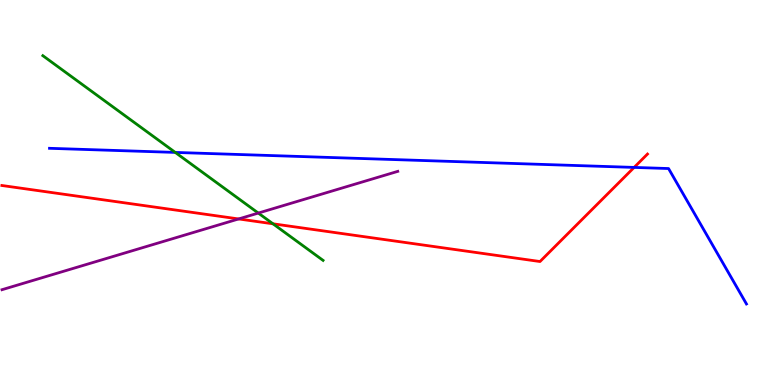[{'lines': ['blue', 'red'], 'intersections': [{'x': 8.18, 'y': 5.65}]}, {'lines': ['green', 'red'], 'intersections': [{'x': 3.52, 'y': 4.19}]}, {'lines': ['purple', 'red'], 'intersections': [{'x': 3.08, 'y': 4.31}]}, {'lines': ['blue', 'green'], 'intersections': [{'x': 2.26, 'y': 6.04}]}, {'lines': ['blue', 'purple'], 'intersections': []}, {'lines': ['green', 'purple'], 'intersections': [{'x': 3.33, 'y': 4.47}]}]